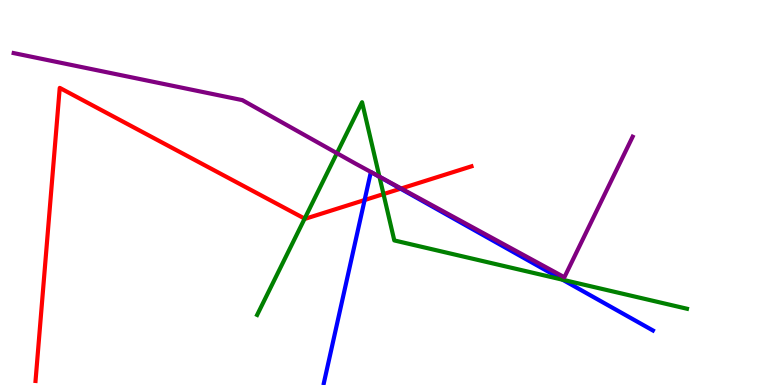[{'lines': ['blue', 'red'], 'intersections': [{'x': 4.7, 'y': 4.8}, {'x': 5.17, 'y': 5.1}]}, {'lines': ['green', 'red'], 'intersections': [{'x': 3.93, 'y': 4.32}, {'x': 4.95, 'y': 4.96}]}, {'lines': ['purple', 'red'], 'intersections': [{'x': 5.18, 'y': 5.1}]}, {'lines': ['blue', 'green'], 'intersections': [{'x': 4.9, 'y': 5.41}, {'x': 7.26, 'y': 2.73}]}, {'lines': ['blue', 'purple'], 'intersections': []}, {'lines': ['green', 'purple'], 'intersections': [{'x': 4.35, 'y': 6.02}, {'x': 4.9, 'y': 5.41}]}]